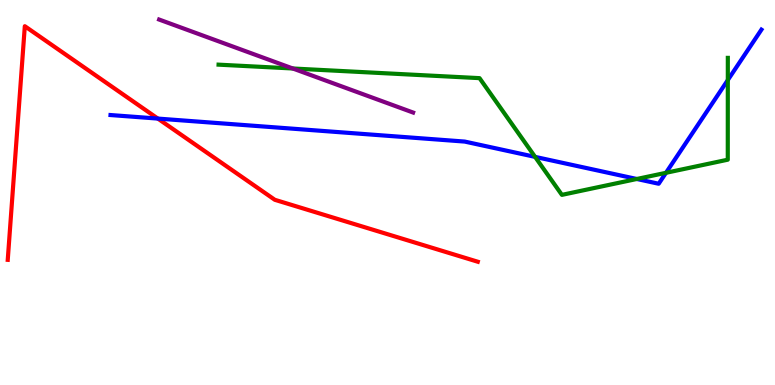[{'lines': ['blue', 'red'], 'intersections': [{'x': 2.04, 'y': 6.92}]}, {'lines': ['green', 'red'], 'intersections': []}, {'lines': ['purple', 'red'], 'intersections': []}, {'lines': ['blue', 'green'], 'intersections': [{'x': 6.9, 'y': 5.93}, {'x': 8.22, 'y': 5.35}, {'x': 8.59, 'y': 5.51}, {'x': 9.39, 'y': 7.92}]}, {'lines': ['blue', 'purple'], 'intersections': []}, {'lines': ['green', 'purple'], 'intersections': [{'x': 3.78, 'y': 8.22}]}]